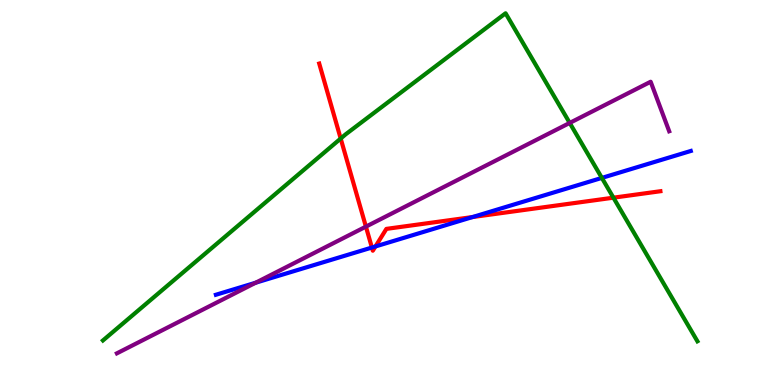[{'lines': ['blue', 'red'], 'intersections': [{'x': 4.8, 'y': 3.57}, {'x': 4.84, 'y': 3.6}, {'x': 6.1, 'y': 4.36}]}, {'lines': ['green', 'red'], 'intersections': [{'x': 4.4, 'y': 6.4}, {'x': 7.92, 'y': 4.87}]}, {'lines': ['purple', 'red'], 'intersections': [{'x': 4.72, 'y': 4.11}]}, {'lines': ['blue', 'green'], 'intersections': [{'x': 7.77, 'y': 5.38}]}, {'lines': ['blue', 'purple'], 'intersections': [{'x': 3.3, 'y': 2.66}]}, {'lines': ['green', 'purple'], 'intersections': [{'x': 7.35, 'y': 6.81}]}]